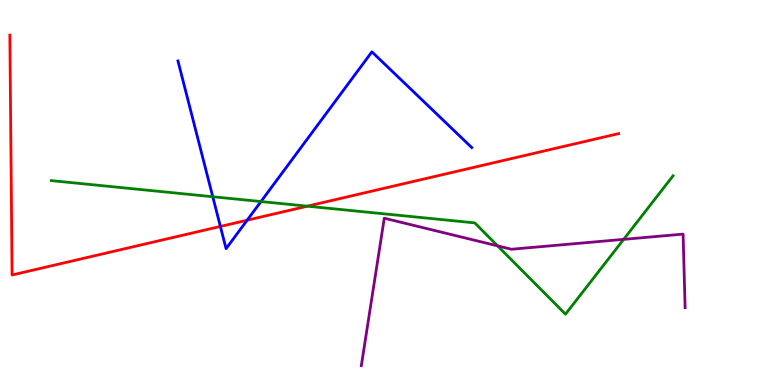[{'lines': ['blue', 'red'], 'intersections': [{'x': 2.84, 'y': 4.12}, {'x': 3.19, 'y': 4.28}]}, {'lines': ['green', 'red'], 'intersections': [{'x': 3.97, 'y': 4.64}]}, {'lines': ['purple', 'red'], 'intersections': []}, {'lines': ['blue', 'green'], 'intersections': [{'x': 2.75, 'y': 4.89}, {'x': 3.37, 'y': 4.77}]}, {'lines': ['blue', 'purple'], 'intersections': []}, {'lines': ['green', 'purple'], 'intersections': [{'x': 6.42, 'y': 3.61}, {'x': 8.05, 'y': 3.78}]}]